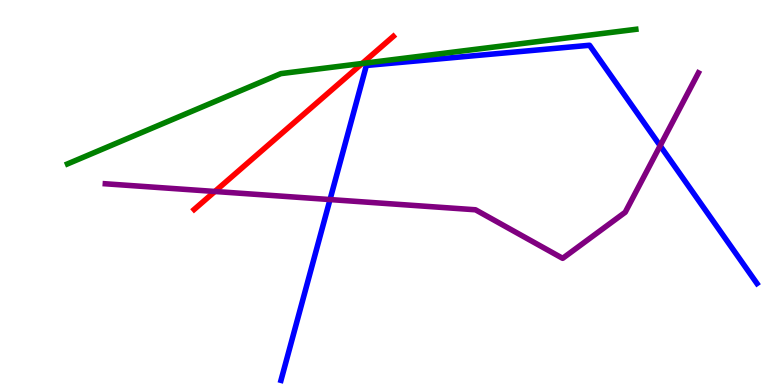[{'lines': ['blue', 'red'], 'intersections': []}, {'lines': ['green', 'red'], 'intersections': [{'x': 4.67, 'y': 8.35}]}, {'lines': ['purple', 'red'], 'intersections': [{'x': 2.77, 'y': 5.03}]}, {'lines': ['blue', 'green'], 'intersections': []}, {'lines': ['blue', 'purple'], 'intersections': [{'x': 4.26, 'y': 4.82}, {'x': 8.52, 'y': 6.21}]}, {'lines': ['green', 'purple'], 'intersections': []}]